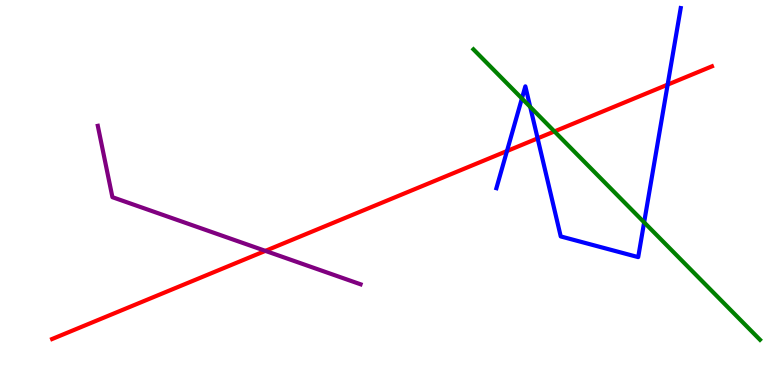[{'lines': ['blue', 'red'], 'intersections': [{'x': 6.54, 'y': 6.08}, {'x': 6.94, 'y': 6.41}, {'x': 8.61, 'y': 7.8}]}, {'lines': ['green', 'red'], 'intersections': [{'x': 7.15, 'y': 6.59}]}, {'lines': ['purple', 'red'], 'intersections': [{'x': 3.42, 'y': 3.48}]}, {'lines': ['blue', 'green'], 'intersections': [{'x': 6.73, 'y': 7.44}, {'x': 6.84, 'y': 7.22}, {'x': 8.31, 'y': 4.22}]}, {'lines': ['blue', 'purple'], 'intersections': []}, {'lines': ['green', 'purple'], 'intersections': []}]